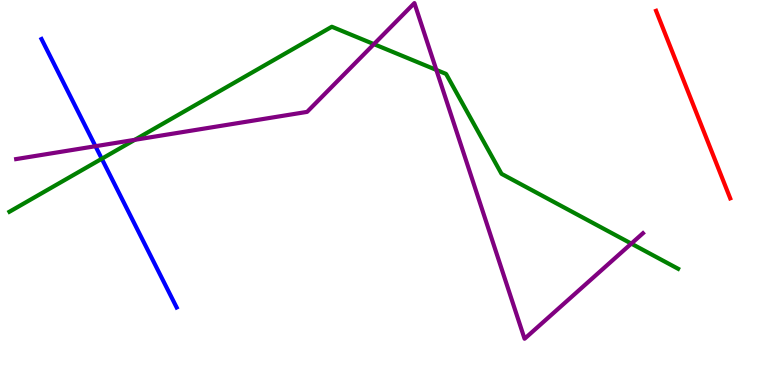[{'lines': ['blue', 'red'], 'intersections': []}, {'lines': ['green', 'red'], 'intersections': []}, {'lines': ['purple', 'red'], 'intersections': []}, {'lines': ['blue', 'green'], 'intersections': [{'x': 1.31, 'y': 5.88}]}, {'lines': ['blue', 'purple'], 'intersections': [{'x': 1.23, 'y': 6.2}]}, {'lines': ['green', 'purple'], 'intersections': [{'x': 1.74, 'y': 6.37}, {'x': 4.82, 'y': 8.85}, {'x': 5.63, 'y': 8.18}, {'x': 8.15, 'y': 3.67}]}]